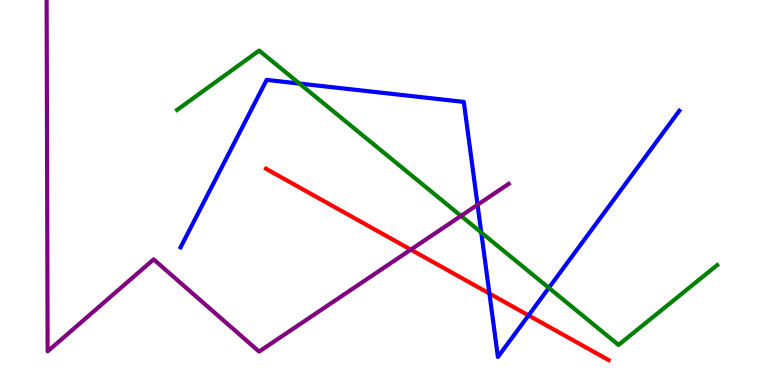[{'lines': ['blue', 'red'], 'intersections': [{'x': 6.32, 'y': 2.38}, {'x': 6.82, 'y': 1.81}]}, {'lines': ['green', 'red'], 'intersections': []}, {'lines': ['purple', 'red'], 'intersections': [{'x': 5.3, 'y': 3.52}]}, {'lines': ['blue', 'green'], 'intersections': [{'x': 3.86, 'y': 7.83}, {'x': 6.21, 'y': 3.96}, {'x': 7.08, 'y': 2.52}]}, {'lines': ['blue', 'purple'], 'intersections': [{'x': 6.16, 'y': 4.68}]}, {'lines': ['green', 'purple'], 'intersections': [{'x': 5.95, 'y': 4.39}]}]